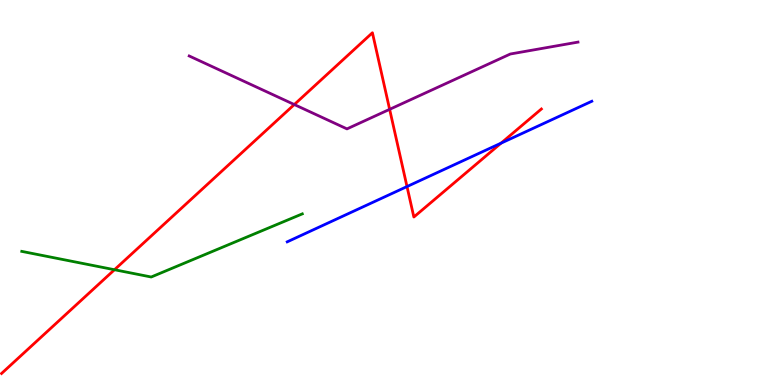[{'lines': ['blue', 'red'], 'intersections': [{'x': 5.25, 'y': 5.15}, {'x': 6.47, 'y': 6.28}]}, {'lines': ['green', 'red'], 'intersections': [{'x': 1.48, 'y': 2.99}]}, {'lines': ['purple', 'red'], 'intersections': [{'x': 3.8, 'y': 7.28}, {'x': 5.03, 'y': 7.16}]}, {'lines': ['blue', 'green'], 'intersections': []}, {'lines': ['blue', 'purple'], 'intersections': []}, {'lines': ['green', 'purple'], 'intersections': []}]